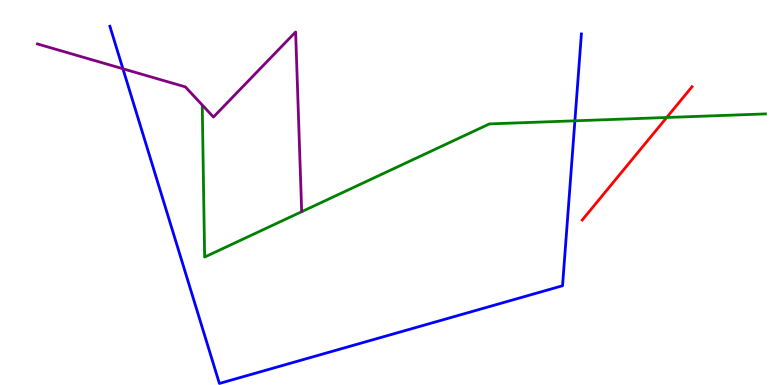[{'lines': ['blue', 'red'], 'intersections': []}, {'lines': ['green', 'red'], 'intersections': [{'x': 8.6, 'y': 6.95}]}, {'lines': ['purple', 'red'], 'intersections': []}, {'lines': ['blue', 'green'], 'intersections': [{'x': 7.42, 'y': 6.86}]}, {'lines': ['blue', 'purple'], 'intersections': [{'x': 1.59, 'y': 8.21}]}, {'lines': ['green', 'purple'], 'intersections': []}]